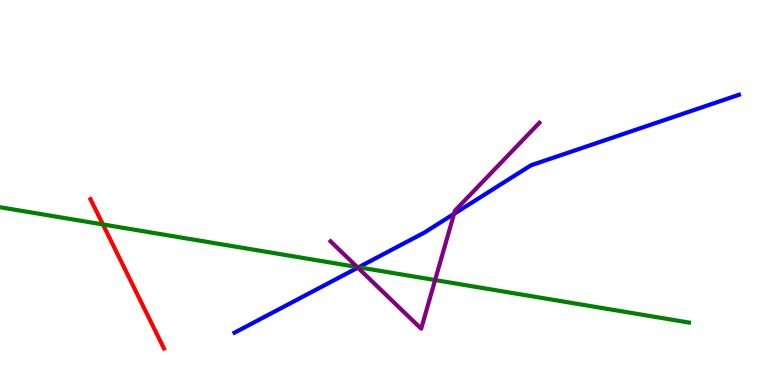[{'lines': ['blue', 'red'], 'intersections': []}, {'lines': ['green', 'red'], 'intersections': [{'x': 1.33, 'y': 4.17}]}, {'lines': ['purple', 'red'], 'intersections': []}, {'lines': ['blue', 'green'], 'intersections': [{'x': 4.63, 'y': 3.06}]}, {'lines': ['blue', 'purple'], 'intersections': [{'x': 4.62, 'y': 3.05}, {'x': 5.86, 'y': 4.45}]}, {'lines': ['green', 'purple'], 'intersections': [{'x': 4.61, 'y': 3.06}, {'x': 5.61, 'y': 2.73}]}]